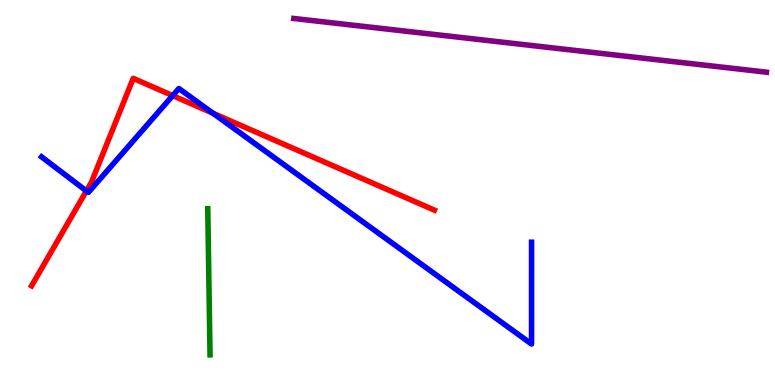[{'lines': ['blue', 'red'], 'intersections': [{'x': 1.11, 'y': 5.04}, {'x': 2.23, 'y': 7.52}, {'x': 2.75, 'y': 7.06}]}, {'lines': ['green', 'red'], 'intersections': []}, {'lines': ['purple', 'red'], 'intersections': []}, {'lines': ['blue', 'green'], 'intersections': []}, {'lines': ['blue', 'purple'], 'intersections': []}, {'lines': ['green', 'purple'], 'intersections': []}]